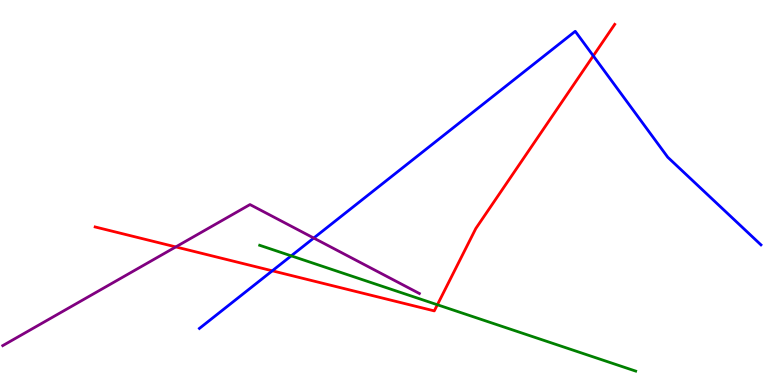[{'lines': ['blue', 'red'], 'intersections': [{'x': 3.51, 'y': 2.97}, {'x': 7.66, 'y': 8.55}]}, {'lines': ['green', 'red'], 'intersections': [{'x': 5.64, 'y': 2.08}]}, {'lines': ['purple', 'red'], 'intersections': [{'x': 2.27, 'y': 3.59}]}, {'lines': ['blue', 'green'], 'intersections': [{'x': 3.76, 'y': 3.35}]}, {'lines': ['blue', 'purple'], 'intersections': [{'x': 4.05, 'y': 3.82}]}, {'lines': ['green', 'purple'], 'intersections': []}]